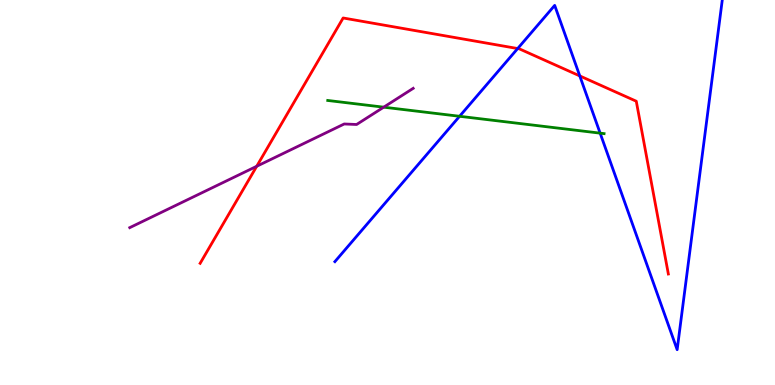[{'lines': ['blue', 'red'], 'intersections': [{'x': 6.68, 'y': 8.74}, {'x': 7.48, 'y': 8.03}]}, {'lines': ['green', 'red'], 'intersections': []}, {'lines': ['purple', 'red'], 'intersections': [{'x': 3.31, 'y': 5.68}]}, {'lines': ['blue', 'green'], 'intersections': [{'x': 5.93, 'y': 6.98}, {'x': 7.74, 'y': 6.54}]}, {'lines': ['blue', 'purple'], 'intersections': []}, {'lines': ['green', 'purple'], 'intersections': [{'x': 4.95, 'y': 7.22}]}]